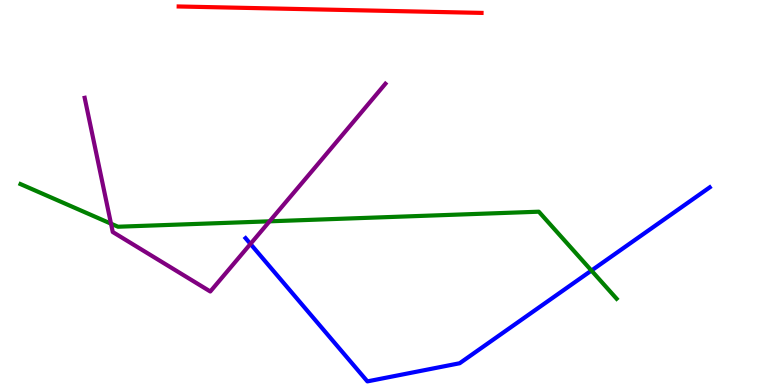[{'lines': ['blue', 'red'], 'intersections': []}, {'lines': ['green', 'red'], 'intersections': []}, {'lines': ['purple', 'red'], 'intersections': []}, {'lines': ['blue', 'green'], 'intersections': [{'x': 7.63, 'y': 2.97}]}, {'lines': ['blue', 'purple'], 'intersections': [{'x': 3.23, 'y': 3.66}]}, {'lines': ['green', 'purple'], 'intersections': [{'x': 1.43, 'y': 4.19}, {'x': 3.48, 'y': 4.25}]}]